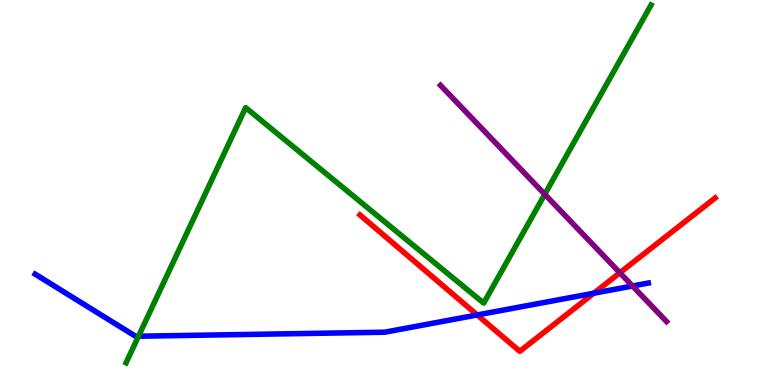[{'lines': ['blue', 'red'], 'intersections': [{'x': 6.16, 'y': 1.82}, {'x': 7.66, 'y': 2.38}]}, {'lines': ['green', 'red'], 'intersections': []}, {'lines': ['purple', 'red'], 'intersections': [{'x': 8.0, 'y': 2.92}]}, {'lines': ['blue', 'green'], 'intersections': [{'x': 1.79, 'y': 1.27}]}, {'lines': ['blue', 'purple'], 'intersections': [{'x': 8.16, 'y': 2.57}]}, {'lines': ['green', 'purple'], 'intersections': [{'x': 7.03, 'y': 4.95}]}]